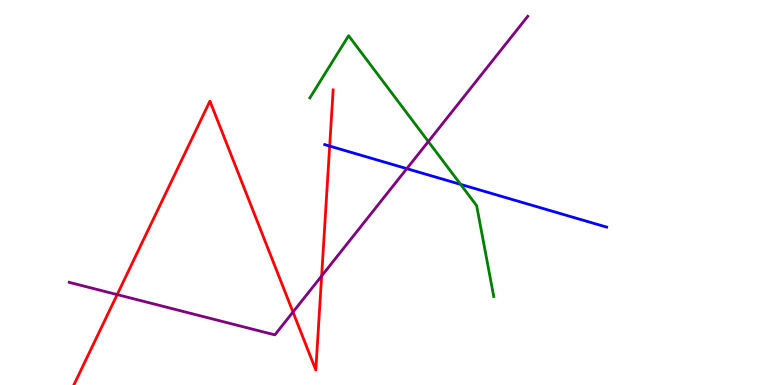[{'lines': ['blue', 'red'], 'intersections': [{'x': 4.25, 'y': 6.21}]}, {'lines': ['green', 'red'], 'intersections': []}, {'lines': ['purple', 'red'], 'intersections': [{'x': 1.51, 'y': 2.35}, {'x': 3.78, 'y': 1.9}, {'x': 4.15, 'y': 2.83}]}, {'lines': ['blue', 'green'], 'intersections': [{'x': 5.94, 'y': 5.21}]}, {'lines': ['blue', 'purple'], 'intersections': [{'x': 5.25, 'y': 5.62}]}, {'lines': ['green', 'purple'], 'intersections': [{'x': 5.53, 'y': 6.32}]}]